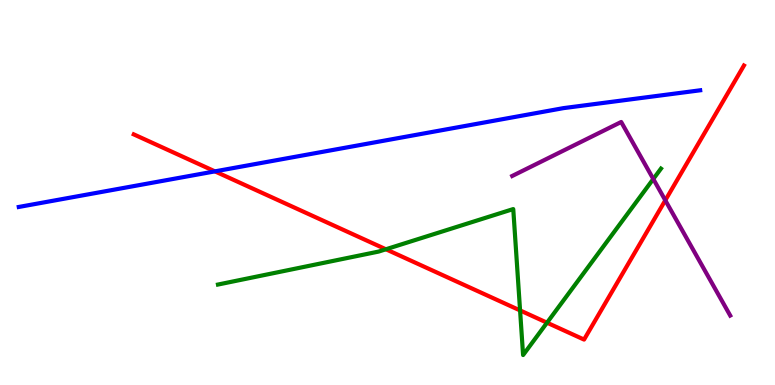[{'lines': ['blue', 'red'], 'intersections': [{'x': 2.77, 'y': 5.55}]}, {'lines': ['green', 'red'], 'intersections': [{'x': 4.98, 'y': 3.53}, {'x': 6.71, 'y': 1.94}, {'x': 7.06, 'y': 1.62}]}, {'lines': ['purple', 'red'], 'intersections': [{'x': 8.58, 'y': 4.8}]}, {'lines': ['blue', 'green'], 'intersections': []}, {'lines': ['blue', 'purple'], 'intersections': []}, {'lines': ['green', 'purple'], 'intersections': [{'x': 8.43, 'y': 5.35}]}]